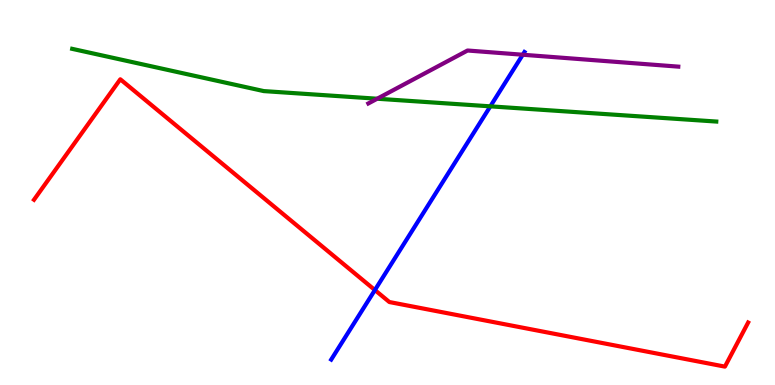[{'lines': ['blue', 'red'], 'intersections': [{'x': 4.84, 'y': 2.47}]}, {'lines': ['green', 'red'], 'intersections': []}, {'lines': ['purple', 'red'], 'intersections': []}, {'lines': ['blue', 'green'], 'intersections': [{'x': 6.33, 'y': 7.24}]}, {'lines': ['blue', 'purple'], 'intersections': [{'x': 6.75, 'y': 8.58}]}, {'lines': ['green', 'purple'], 'intersections': [{'x': 4.87, 'y': 7.44}]}]